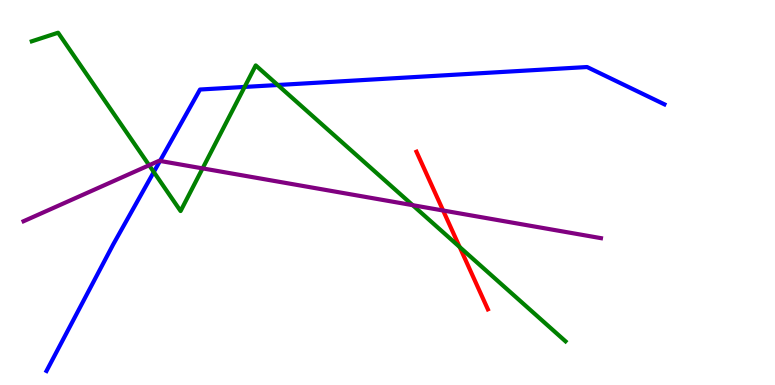[{'lines': ['blue', 'red'], 'intersections': []}, {'lines': ['green', 'red'], 'intersections': [{'x': 5.93, 'y': 3.58}]}, {'lines': ['purple', 'red'], 'intersections': [{'x': 5.72, 'y': 4.53}]}, {'lines': ['blue', 'green'], 'intersections': [{'x': 1.98, 'y': 5.53}, {'x': 3.16, 'y': 7.74}, {'x': 3.58, 'y': 7.79}]}, {'lines': ['blue', 'purple'], 'intersections': [{'x': 2.06, 'y': 5.82}]}, {'lines': ['green', 'purple'], 'intersections': [{'x': 1.92, 'y': 5.71}, {'x': 2.61, 'y': 5.63}, {'x': 5.32, 'y': 4.67}]}]